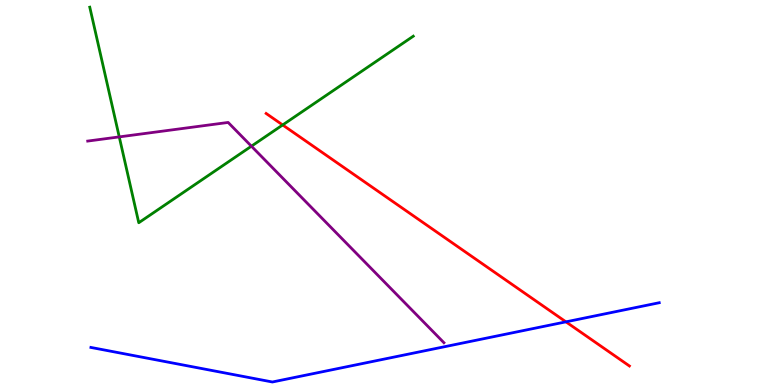[{'lines': ['blue', 'red'], 'intersections': [{'x': 7.3, 'y': 1.64}]}, {'lines': ['green', 'red'], 'intersections': [{'x': 3.65, 'y': 6.75}]}, {'lines': ['purple', 'red'], 'intersections': []}, {'lines': ['blue', 'green'], 'intersections': []}, {'lines': ['blue', 'purple'], 'intersections': []}, {'lines': ['green', 'purple'], 'intersections': [{'x': 1.54, 'y': 6.44}, {'x': 3.24, 'y': 6.2}]}]